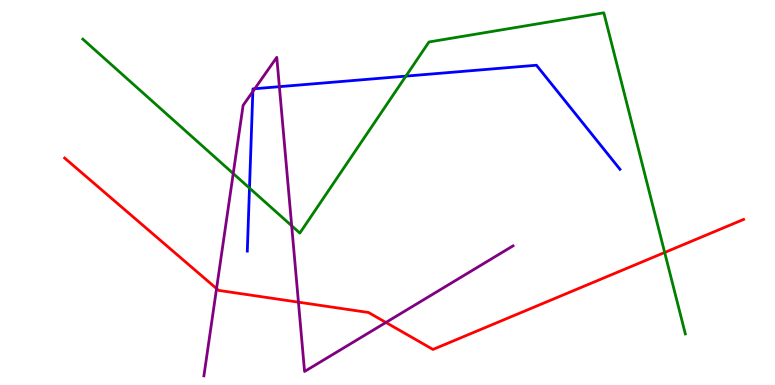[{'lines': ['blue', 'red'], 'intersections': []}, {'lines': ['green', 'red'], 'intersections': [{'x': 8.58, 'y': 3.44}]}, {'lines': ['purple', 'red'], 'intersections': [{'x': 2.79, 'y': 2.5}, {'x': 3.85, 'y': 2.15}, {'x': 4.98, 'y': 1.62}]}, {'lines': ['blue', 'green'], 'intersections': [{'x': 3.22, 'y': 5.12}, {'x': 5.24, 'y': 8.02}]}, {'lines': ['blue', 'purple'], 'intersections': [{'x': 3.26, 'y': 7.62}, {'x': 3.29, 'y': 7.7}, {'x': 3.6, 'y': 7.75}]}, {'lines': ['green', 'purple'], 'intersections': [{'x': 3.01, 'y': 5.49}, {'x': 3.76, 'y': 4.14}]}]